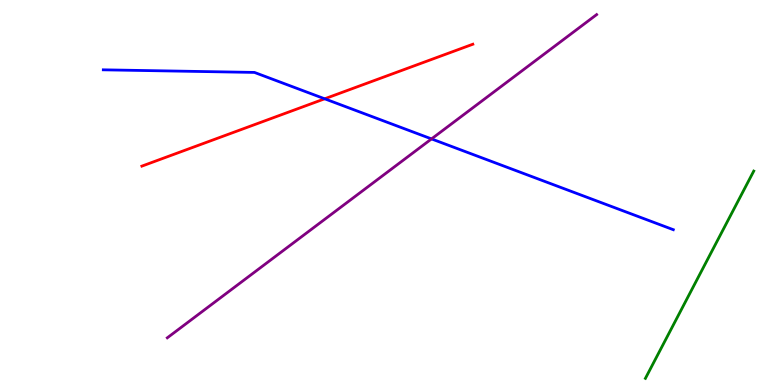[{'lines': ['blue', 'red'], 'intersections': [{'x': 4.19, 'y': 7.43}]}, {'lines': ['green', 'red'], 'intersections': []}, {'lines': ['purple', 'red'], 'intersections': []}, {'lines': ['blue', 'green'], 'intersections': []}, {'lines': ['blue', 'purple'], 'intersections': [{'x': 5.57, 'y': 6.39}]}, {'lines': ['green', 'purple'], 'intersections': []}]